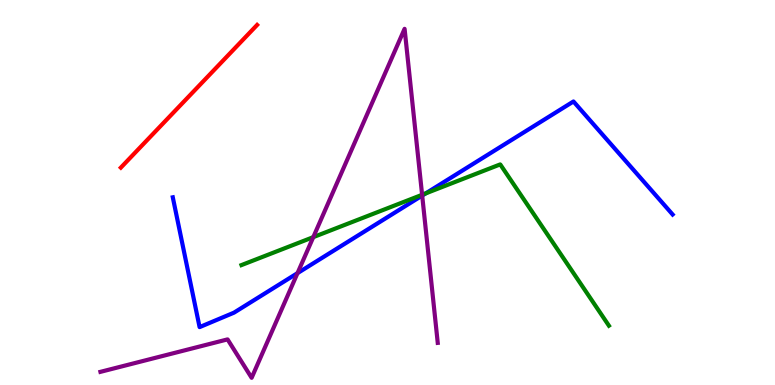[{'lines': ['blue', 'red'], 'intersections': []}, {'lines': ['green', 'red'], 'intersections': []}, {'lines': ['purple', 'red'], 'intersections': []}, {'lines': ['blue', 'green'], 'intersections': [{'x': 5.49, 'y': 4.98}]}, {'lines': ['blue', 'purple'], 'intersections': [{'x': 3.84, 'y': 2.91}, {'x': 5.45, 'y': 4.92}]}, {'lines': ['green', 'purple'], 'intersections': [{'x': 4.04, 'y': 3.84}, {'x': 5.45, 'y': 4.94}]}]